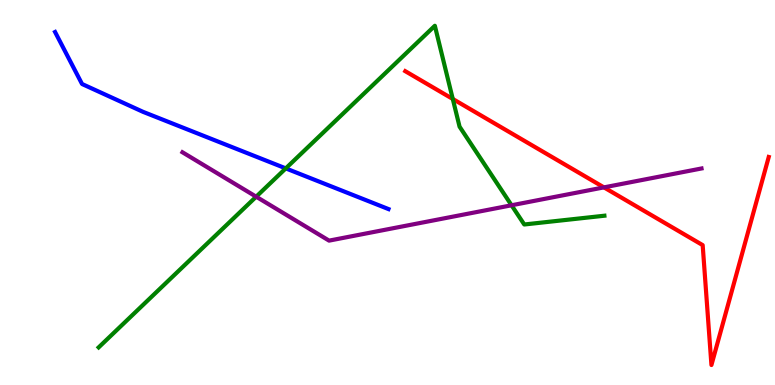[{'lines': ['blue', 'red'], 'intersections': []}, {'lines': ['green', 'red'], 'intersections': [{'x': 5.84, 'y': 7.43}]}, {'lines': ['purple', 'red'], 'intersections': [{'x': 7.79, 'y': 5.13}]}, {'lines': ['blue', 'green'], 'intersections': [{'x': 3.69, 'y': 5.63}]}, {'lines': ['blue', 'purple'], 'intersections': []}, {'lines': ['green', 'purple'], 'intersections': [{'x': 3.31, 'y': 4.89}, {'x': 6.6, 'y': 4.67}]}]